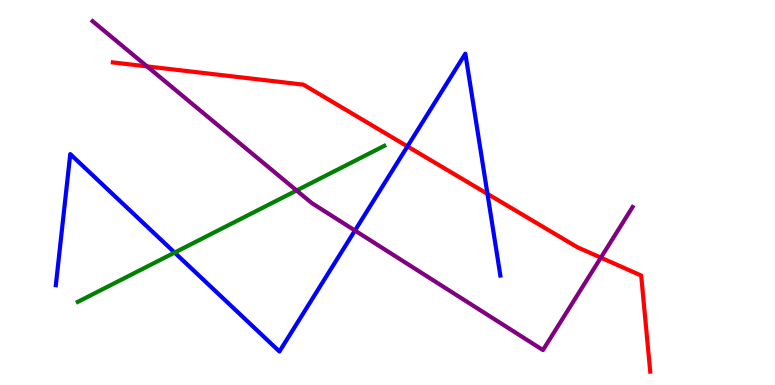[{'lines': ['blue', 'red'], 'intersections': [{'x': 5.26, 'y': 6.2}, {'x': 6.29, 'y': 4.96}]}, {'lines': ['green', 'red'], 'intersections': []}, {'lines': ['purple', 'red'], 'intersections': [{'x': 1.9, 'y': 8.28}, {'x': 7.75, 'y': 3.31}]}, {'lines': ['blue', 'green'], 'intersections': [{'x': 2.25, 'y': 3.44}]}, {'lines': ['blue', 'purple'], 'intersections': [{'x': 4.58, 'y': 4.01}]}, {'lines': ['green', 'purple'], 'intersections': [{'x': 3.83, 'y': 5.05}]}]